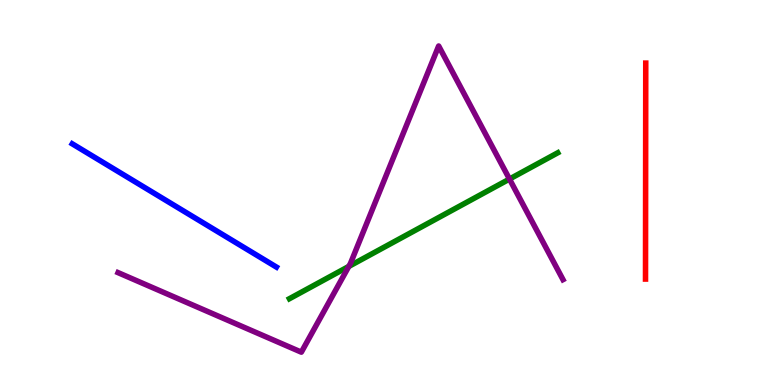[{'lines': ['blue', 'red'], 'intersections': []}, {'lines': ['green', 'red'], 'intersections': []}, {'lines': ['purple', 'red'], 'intersections': []}, {'lines': ['blue', 'green'], 'intersections': []}, {'lines': ['blue', 'purple'], 'intersections': []}, {'lines': ['green', 'purple'], 'intersections': [{'x': 4.5, 'y': 3.08}, {'x': 6.57, 'y': 5.35}]}]